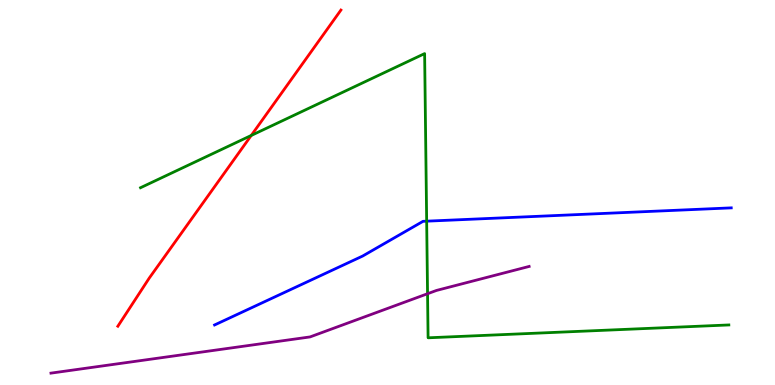[{'lines': ['blue', 'red'], 'intersections': []}, {'lines': ['green', 'red'], 'intersections': [{'x': 3.24, 'y': 6.48}]}, {'lines': ['purple', 'red'], 'intersections': []}, {'lines': ['blue', 'green'], 'intersections': [{'x': 5.51, 'y': 4.26}]}, {'lines': ['blue', 'purple'], 'intersections': []}, {'lines': ['green', 'purple'], 'intersections': [{'x': 5.52, 'y': 2.37}]}]